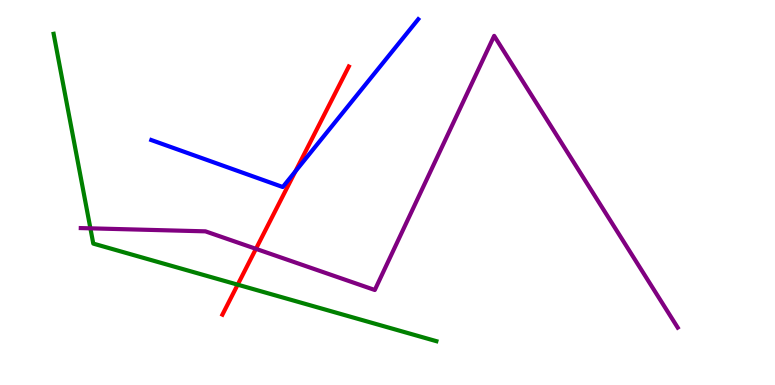[{'lines': ['blue', 'red'], 'intersections': [{'x': 3.81, 'y': 5.55}]}, {'lines': ['green', 'red'], 'intersections': [{'x': 3.07, 'y': 2.61}]}, {'lines': ['purple', 'red'], 'intersections': [{'x': 3.3, 'y': 3.54}]}, {'lines': ['blue', 'green'], 'intersections': []}, {'lines': ['blue', 'purple'], 'intersections': []}, {'lines': ['green', 'purple'], 'intersections': [{'x': 1.17, 'y': 4.07}]}]